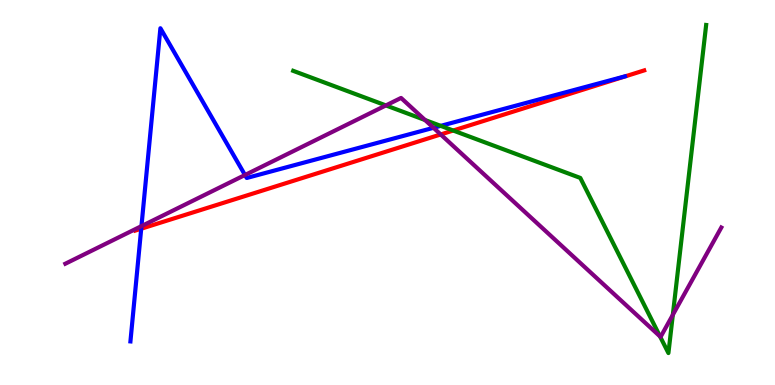[{'lines': ['blue', 'red'], 'intersections': [{'x': 1.82, 'y': 4.06}]}, {'lines': ['green', 'red'], 'intersections': [{'x': 5.85, 'y': 6.61}]}, {'lines': ['purple', 'red'], 'intersections': [{'x': 5.69, 'y': 6.51}]}, {'lines': ['blue', 'green'], 'intersections': [{'x': 5.69, 'y': 6.73}]}, {'lines': ['blue', 'purple'], 'intersections': [{'x': 1.83, 'y': 4.13}, {'x': 3.16, 'y': 5.45}, {'x': 5.59, 'y': 6.68}]}, {'lines': ['green', 'purple'], 'intersections': [{'x': 4.98, 'y': 7.26}, {'x': 5.48, 'y': 6.88}, {'x': 8.52, 'y': 1.26}, {'x': 8.68, 'y': 1.82}]}]